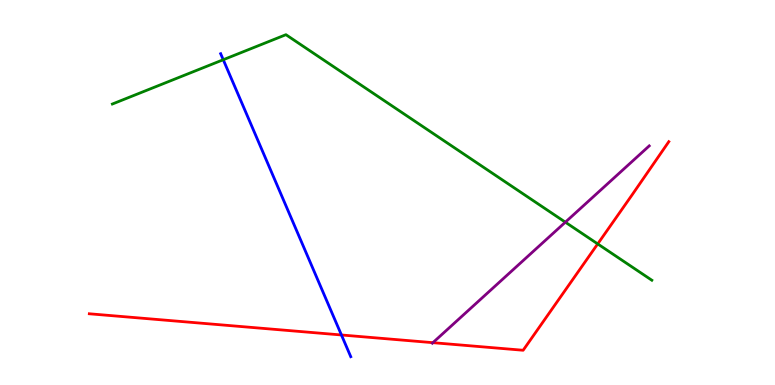[{'lines': ['blue', 'red'], 'intersections': [{'x': 4.41, 'y': 1.3}]}, {'lines': ['green', 'red'], 'intersections': [{'x': 7.71, 'y': 3.66}]}, {'lines': ['purple', 'red'], 'intersections': [{'x': 5.59, 'y': 1.1}]}, {'lines': ['blue', 'green'], 'intersections': [{'x': 2.88, 'y': 8.45}]}, {'lines': ['blue', 'purple'], 'intersections': []}, {'lines': ['green', 'purple'], 'intersections': [{'x': 7.29, 'y': 4.23}]}]